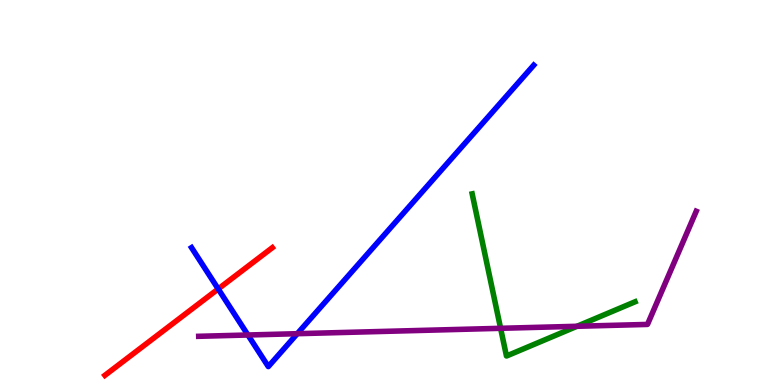[{'lines': ['blue', 'red'], 'intersections': [{'x': 2.82, 'y': 2.49}]}, {'lines': ['green', 'red'], 'intersections': []}, {'lines': ['purple', 'red'], 'intersections': []}, {'lines': ['blue', 'green'], 'intersections': []}, {'lines': ['blue', 'purple'], 'intersections': [{'x': 3.2, 'y': 1.3}, {'x': 3.84, 'y': 1.33}]}, {'lines': ['green', 'purple'], 'intersections': [{'x': 6.46, 'y': 1.47}, {'x': 7.44, 'y': 1.53}]}]